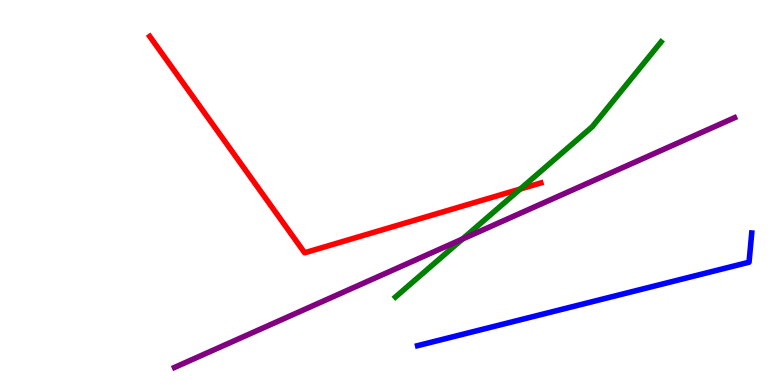[{'lines': ['blue', 'red'], 'intersections': []}, {'lines': ['green', 'red'], 'intersections': [{'x': 6.71, 'y': 5.09}]}, {'lines': ['purple', 'red'], 'intersections': []}, {'lines': ['blue', 'green'], 'intersections': []}, {'lines': ['blue', 'purple'], 'intersections': []}, {'lines': ['green', 'purple'], 'intersections': [{'x': 5.97, 'y': 3.79}]}]